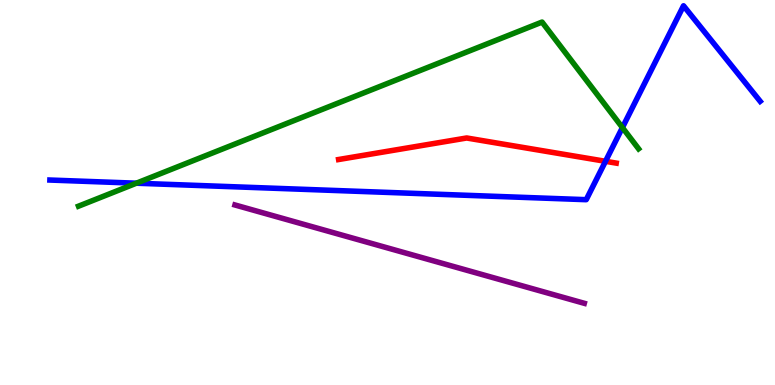[{'lines': ['blue', 'red'], 'intersections': [{'x': 7.81, 'y': 5.81}]}, {'lines': ['green', 'red'], 'intersections': []}, {'lines': ['purple', 'red'], 'intersections': []}, {'lines': ['blue', 'green'], 'intersections': [{'x': 1.76, 'y': 5.24}, {'x': 8.03, 'y': 6.69}]}, {'lines': ['blue', 'purple'], 'intersections': []}, {'lines': ['green', 'purple'], 'intersections': []}]